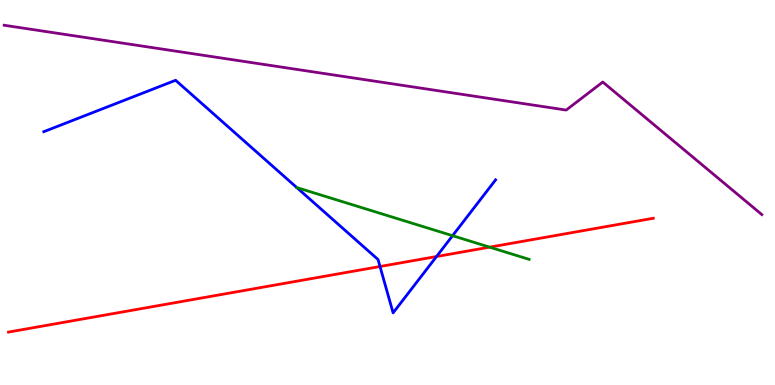[{'lines': ['blue', 'red'], 'intersections': [{'x': 4.9, 'y': 3.08}, {'x': 5.63, 'y': 3.34}]}, {'lines': ['green', 'red'], 'intersections': [{'x': 6.32, 'y': 3.58}]}, {'lines': ['purple', 'red'], 'intersections': []}, {'lines': ['blue', 'green'], 'intersections': [{'x': 5.84, 'y': 3.88}]}, {'lines': ['blue', 'purple'], 'intersections': []}, {'lines': ['green', 'purple'], 'intersections': []}]